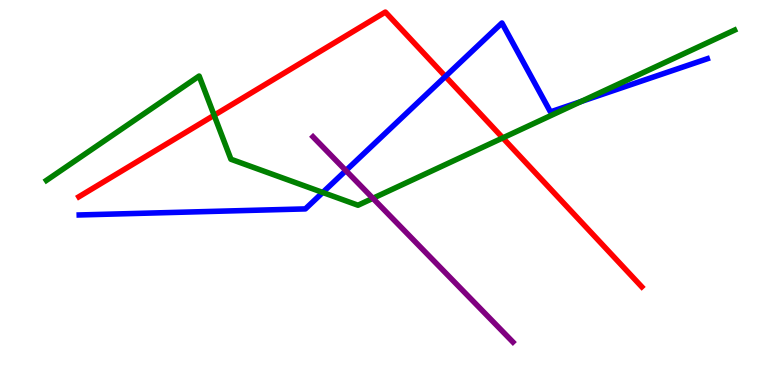[{'lines': ['blue', 'red'], 'intersections': [{'x': 5.75, 'y': 8.01}]}, {'lines': ['green', 'red'], 'intersections': [{'x': 2.76, 'y': 7.01}, {'x': 6.49, 'y': 6.42}]}, {'lines': ['purple', 'red'], 'intersections': []}, {'lines': ['blue', 'green'], 'intersections': [{'x': 4.16, 'y': 5.0}, {'x': 7.5, 'y': 7.36}]}, {'lines': ['blue', 'purple'], 'intersections': [{'x': 4.46, 'y': 5.57}]}, {'lines': ['green', 'purple'], 'intersections': [{'x': 4.81, 'y': 4.85}]}]